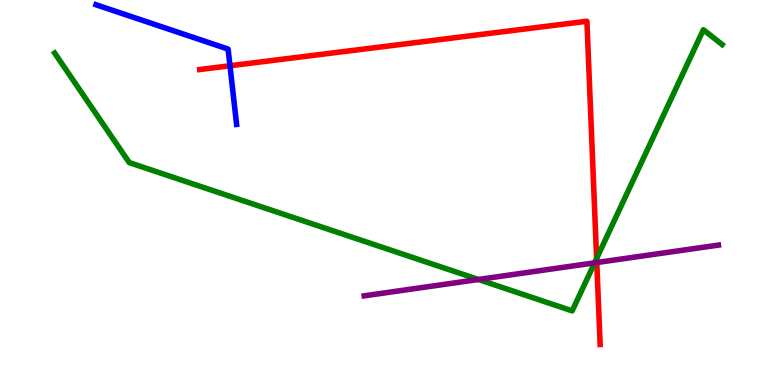[{'lines': ['blue', 'red'], 'intersections': [{'x': 2.97, 'y': 8.29}]}, {'lines': ['green', 'red'], 'intersections': [{'x': 7.7, 'y': 3.29}]}, {'lines': ['purple', 'red'], 'intersections': [{'x': 7.7, 'y': 3.18}]}, {'lines': ['blue', 'green'], 'intersections': []}, {'lines': ['blue', 'purple'], 'intersections': []}, {'lines': ['green', 'purple'], 'intersections': [{'x': 6.17, 'y': 2.74}, {'x': 7.67, 'y': 3.17}]}]